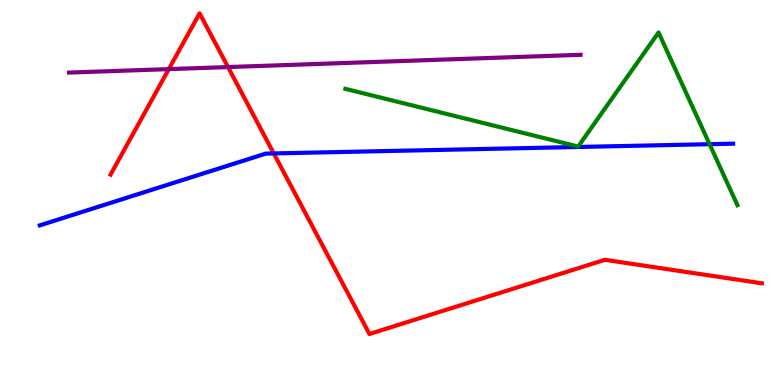[{'lines': ['blue', 'red'], 'intersections': [{'x': 3.53, 'y': 6.01}]}, {'lines': ['green', 'red'], 'intersections': []}, {'lines': ['purple', 'red'], 'intersections': [{'x': 2.18, 'y': 8.2}, {'x': 2.94, 'y': 8.26}]}, {'lines': ['blue', 'green'], 'intersections': [{'x': 9.16, 'y': 6.25}]}, {'lines': ['blue', 'purple'], 'intersections': []}, {'lines': ['green', 'purple'], 'intersections': []}]